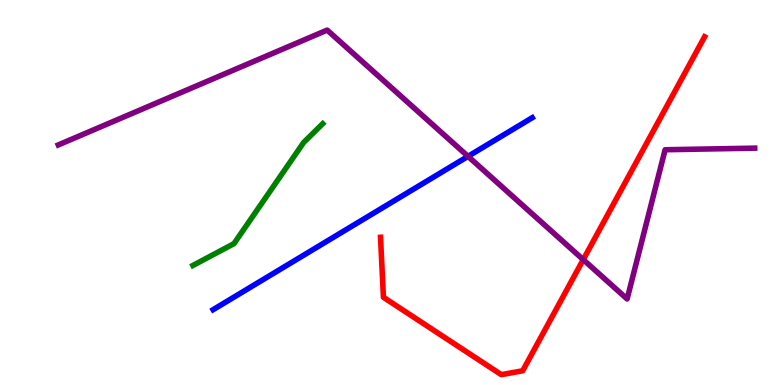[{'lines': ['blue', 'red'], 'intersections': []}, {'lines': ['green', 'red'], 'intersections': []}, {'lines': ['purple', 'red'], 'intersections': [{'x': 7.53, 'y': 3.26}]}, {'lines': ['blue', 'green'], 'intersections': []}, {'lines': ['blue', 'purple'], 'intersections': [{'x': 6.04, 'y': 5.94}]}, {'lines': ['green', 'purple'], 'intersections': []}]